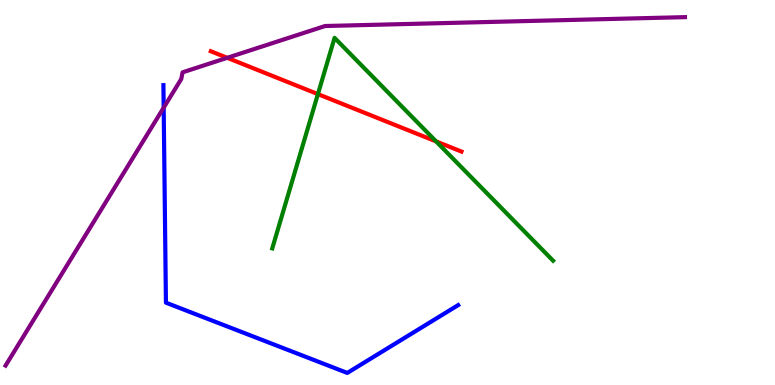[{'lines': ['blue', 'red'], 'intersections': []}, {'lines': ['green', 'red'], 'intersections': [{'x': 4.1, 'y': 7.56}, {'x': 5.63, 'y': 6.33}]}, {'lines': ['purple', 'red'], 'intersections': [{'x': 2.93, 'y': 8.5}]}, {'lines': ['blue', 'green'], 'intersections': []}, {'lines': ['blue', 'purple'], 'intersections': [{'x': 2.11, 'y': 7.2}]}, {'lines': ['green', 'purple'], 'intersections': []}]